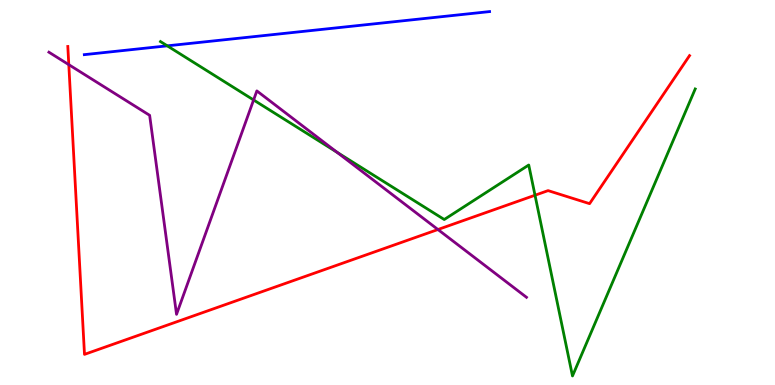[{'lines': ['blue', 'red'], 'intersections': []}, {'lines': ['green', 'red'], 'intersections': [{'x': 6.9, 'y': 4.93}]}, {'lines': ['purple', 'red'], 'intersections': [{'x': 0.888, 'y': 8.32}, {'x': 5.65, 'y': 4.04}]}, {'lines': ['blue', 'green'], 'intersections': [{'x': 2.16, 'y': 8.81}]}, {'lines': ['blue', 'purple'], 'intersections': []}, {'lines': ['green', 'purple'], 'intersections': [{'x': 3.27, 'y': 7.4}, {'x': 4.35, 'y': 6.04}]}]